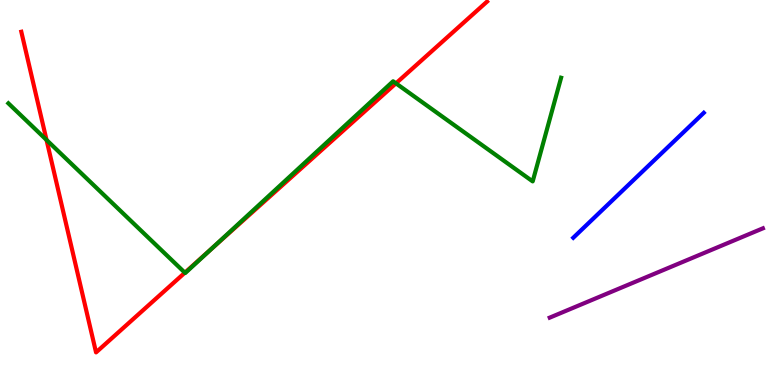[{'lines': ['blue', 'red'], 'intersections': []}, {'lines': ['green', 'red'], 'intersections': [{'x': 0.6, 'y': 6.37}, {'x': 2.39, 'y': 2.92}, {'x': 2.72, 'y': 3.53}, {'x': 5.11, 'y': 7.84}]}, {'lines': ['purple', 'red'], 'intersections': []}, {'lines': ['blue', 'green'], 'intersections': []}, {'lines': ['blue', 'purple'], 'intersections': []}, {'lines': ['green', 'purple'], 'intersections': []}]